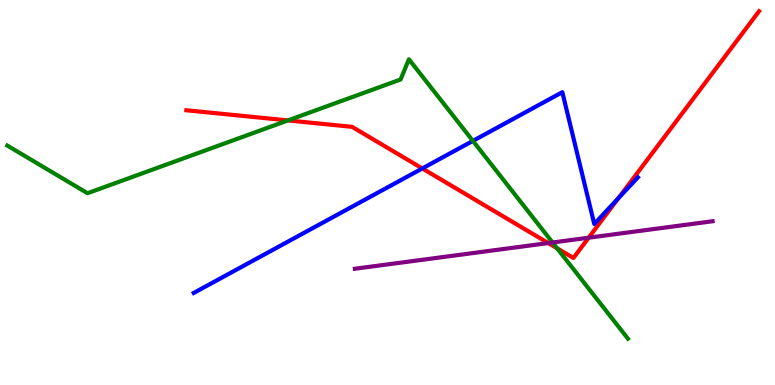[{'lines': ['blue', 'red'], 'intersections': [{'x': 5.45, 'y': 5.62}, {'x': 7.98, 'y': 4.85}]}, {'lines': ['green', 'red'], 'intersections': [{'x': 3.72, 'y': 6.87}, {'x': 7.19, 'y': 3.55}]}, {'lines': ['purple', 'red'], 'intersections': [{'x': 7.07, 'y': 3.69}, {'x': 7.6, 'y': 3.83}]}, {'lines': ['blue', 'green'], 'intersections': [{'x': 6.1, 'y': 6.34}]}, {'lines': ['blue', 'purple'], 'intersections': []}, {'lines': ['green', 'purple'], 'intersections': [{'x': 7.13, 'y': 3.7}]}]